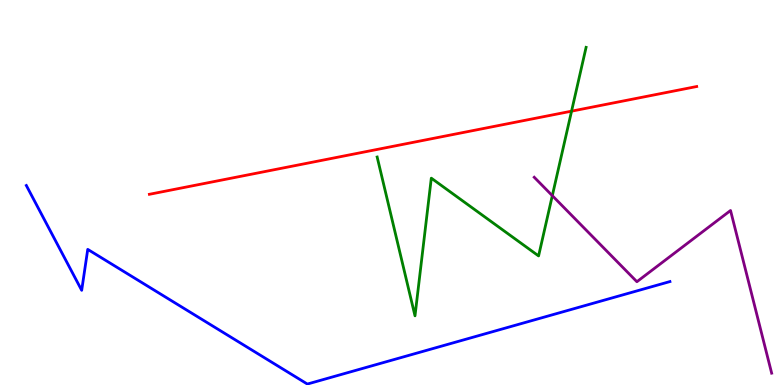[{'lines': ['blue', 'red'], 'intersections': []}, {'lines': ['green', 'red'], 'intersections': [{'x': 7.37, 'y': 7.11}]}, {'lines': ['purple', 'red'], 'intersections': []}, {'lines': ['blue', 'green'], 'intersections': []}, {'lines': ['blue', 'purple'], 'intersections': []}, {'lines': ['green', 'purple'], 'intersections': [{'x': 7.13, 'y': 4.92}]}]